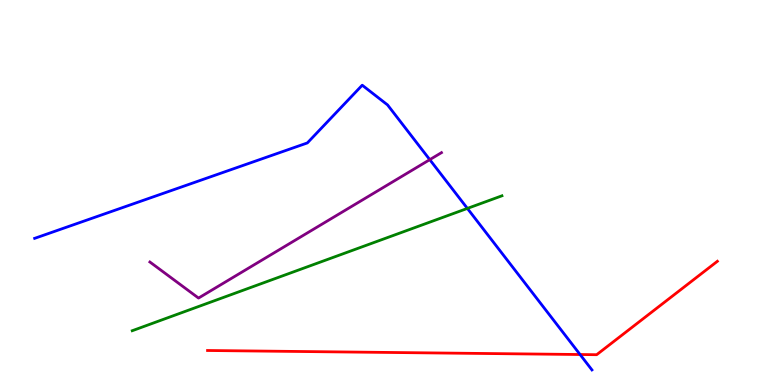[{'lines': ['blue', 'red'], 'intersections': [{'x': 7.48, 'y': 0.792}]}, {'lines': ['green', 'red'], 'intersections': []}, {'lines': ['purple', 'red'], 'intersections': []}, {'lines': ['blue', 'green'], 'intersections': [{'x': 6.03, 'y': 4.59}]}, {'lines': ['blue', 'purple'], 'intersections': [{'x': 5.55, 'y': 5.85}]}, {'lines': ['green', 'purple'], 'intersections': []}]